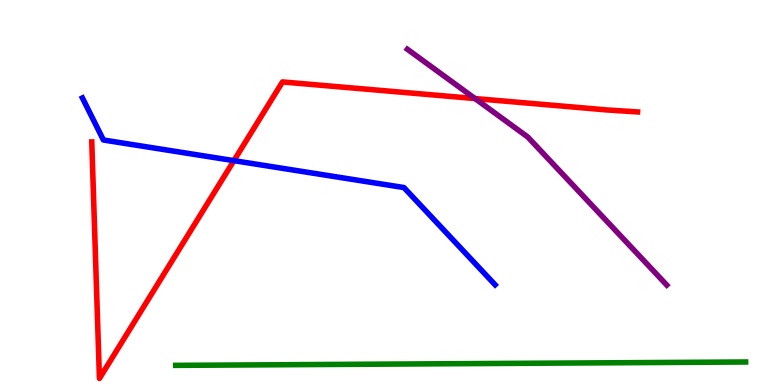[{'lines': ['blue', 'red'], 'intersections': [{'x': 3.02, 'y': 5.83}]}, {'lines': ['green', 'red'], 'intersections': []}, {'lines': ['purple', 'red'], 'intersections': [{'x': 6.13, 'y': 7.44}]}, {'lines': ['blue', 'green'], 'intersections': []}, {'lines': ['blue', 'purple'], 'intersections': []}, {'lines': ['green', 'purple'], 'intersections': []}]